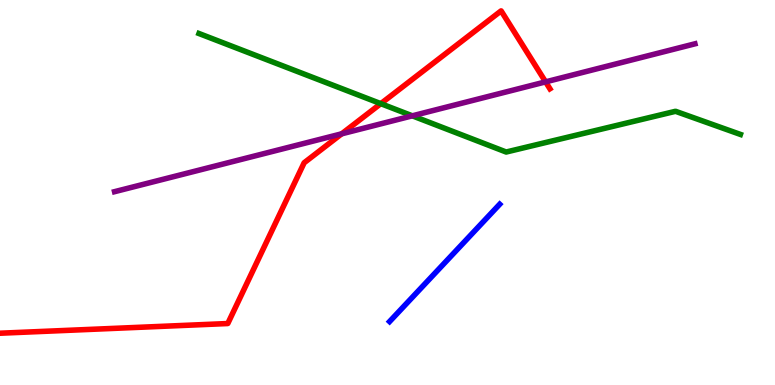[{'lines': ['blue', 'red'], 'intersections': []}, {'lines': ['green', 'red'], 'intersections': [{'x': 4.91, 'y': 7.31}]}, {'lines': ['purple', 'red'], 'intersections': [{'x': 4.41, 'y': 6.52}, {'x': 7.04, 'y': 7.87}]}, {'lines': ['blue', 'green'], 'intersections': []}, {'lines': ['blue', 'purple'], 'intersections': []}, {'lines': ['green', 'purple'], 'intersections': [{'x': 5.32, 'y': 6.99}]}]